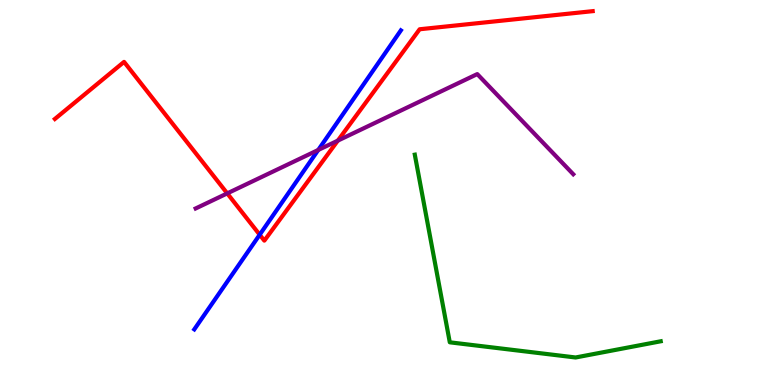[{'lines': ['blue', 'red'], 'intersections': [{'x': 3.35, 'y': 3.9}]}, {'lines': ['green', 'red'], 'intersections': []}, {'lines': ['purple', 'red'], 'intersections': [{'x': 2.93, 'y': 4.98}, {'x': 4.36, 'y': 6.35}]}, {'lines': ['blue', 'green'], 'intersections': []}, {'lines': ['blue', 'purple'], 'intersections': [{'x': 4.11, 'y': 6.1}]}, {'lines': ['green', 'purple'], 'intersections': []}]